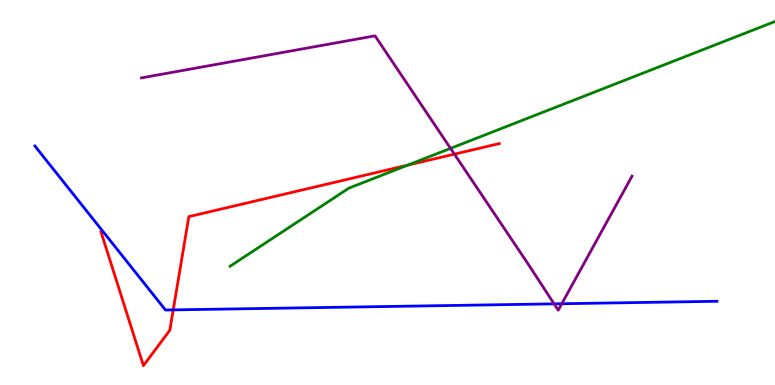[{'lines': ['blue', 'red'], 'intersections': [{'x': 2.24, 'y': 1.95}]}, {'lines': ['green', 'red'], 'intersections': [{'x': 5.26, 'y': 5.71}]}, {'lines': ['purple', 'red'], 'intersections': [{'x': 5.86, 'y': 6.0}]}, {'lines': ['blue', 'green'], 'intersections': []}, {'lines': ['blue', 'purple'], 'intersections': [{'x': 7.15, 'y': 2.11}, {'x': 7.25, 'y': 2.11}]}, {'lines': ['green', 'purple'], 'intersections': [{'x': 5.81, 'y': 6.15}]}]